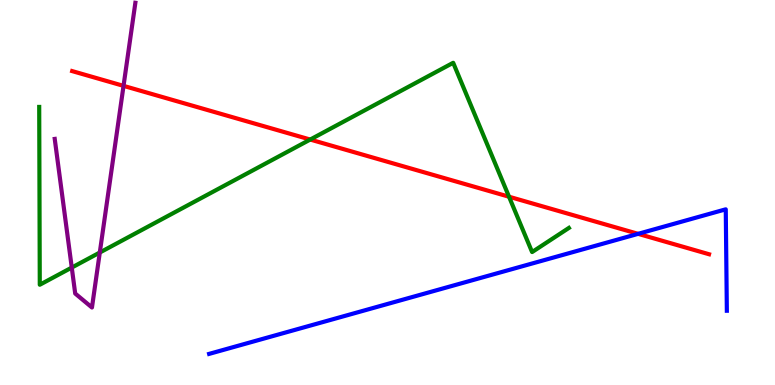[{'lines': ['blue', 'red'], 'intersections': [{'x': 8.23, 'y': 3.93}]}, {'lines': ['green', 'red'], 'intersections': [{'x': 4.0, 'y': 6.38}, {'x': 6.57, 'y': 4.89}]}, {'lines': ['purple', 'red'], 'intersections': [{'x': 1.59, 'y': 7.77}]}, {'lines': ['blue', 'green'], 'intersections': []}, {'lines': ['blue', 'purple'], 'intersections': []}, {'lines': ['green', 'purple'], 'intersections': [{'x': 0.926, 'y': 3.05}, {'x': 1.29, 'y': 3.44}]}]